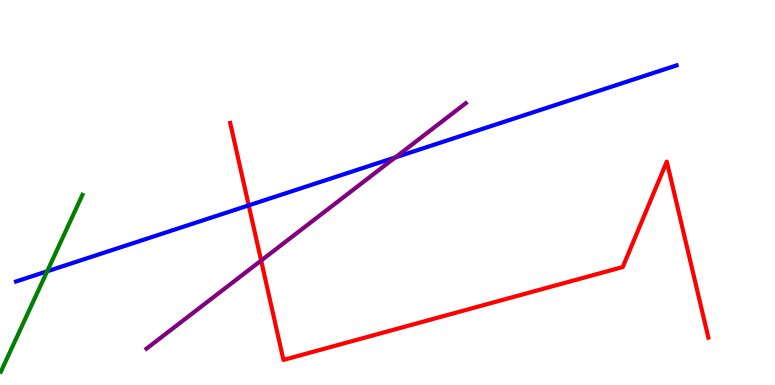[{'lines': ['blue', 'red'], 'intersections': [{'x': 3.21, 'y': 4.67}]}, {'lines': ['green', 'red'], 'intersections': []}, {'lines': ['purple', 'red'], 'intersections': [{'x': 3.37, 'y': 3.23}]}, {'lines': ['blue', 'green'], 'intersections': [{'x': 0.609, 'y': 2.95}]}, {'lines': ['blue', 'purple'], 'intersections': [{'x': 5.1, 'y': 5.91}]}, {'lines': ['green', 'purple'], 'intersections': []}]